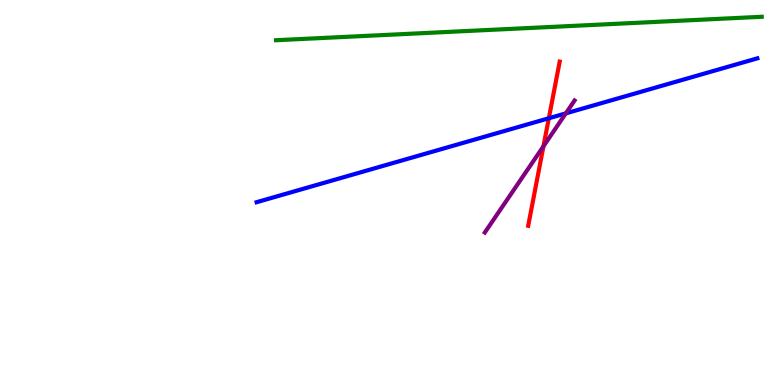[{'lines': ['blue', 'red'], 'intersections': [{'x': 7.08, 'y': 6.93}]}, {'lines': ['green', 'red'], 'intersections': []}, {'lines': ['purple', 'red'], 'intersections': [{'x': 7.01, 'y': 6.2}]}, {'lines': ['blue', 'green'], 'intersections': []}, {'lines': ['blue', 'purple'], 'intersections': [{'x': 7.3, 'y': 7.06}]}, {'lines': ['green', 'purple'], 'intersections': []}]